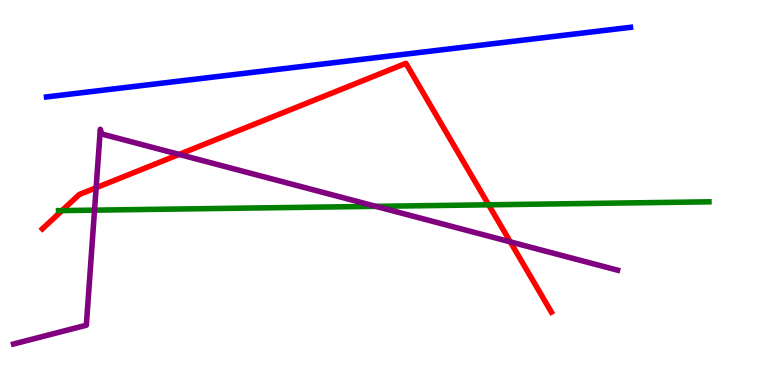[{'lines': ['blue', 'red'], 'intersections': []}, {'lines': ['green', 'red'], 'intersections': [{'x': 0.8, 'y': 4.53}, {'x': 6.3, 'y': 4.68}]}, {'lines': ['purple', 'red'], 'intersections': [{'x': 1.24, 'y': 5.12}, {'x': 2.31, 'y': 5.99}, {'x': 6.58, 'y': 3.72}]}, {'lines': ['blue', 'green'], 'intersections': []}, {'lines': ['blue', 'purple'], 'intersections': []}, {'lines': ['green', 'purple'], 'intersections': [{'x': 1.22, 'y': 4.54}, {'x': 4.85, 'y': 4.64}]}]